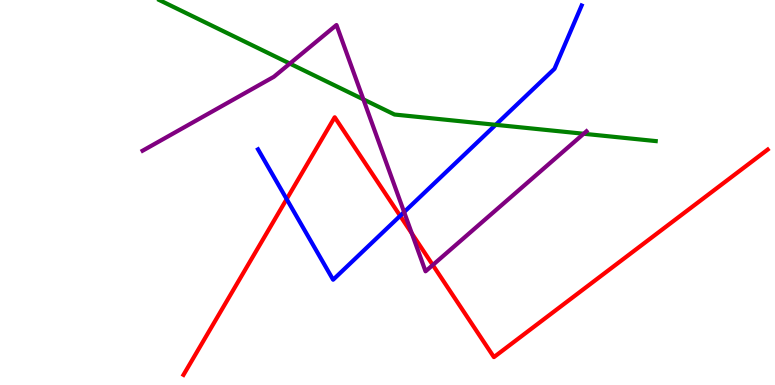[{'lines': ['blue', 'red'], 'intersections': [{'x': 3.7, 'y': 4.83}, {'x': 5.16, 'y': 4.39}]}, {'lines': ['green', 'red'], 'intersections': []}, {'lines': ['purple', 'red'], 'intersections': [{'x': 5.31, 'y': 3.94}, {'x': 5.58, 'y': 3.12}]}, {'lines': ['blue', 'green'], 'intersections': [{'x': 6.4, 'y': 6.76}]}, {'lines': ['blue', 'purple'], 'intersections': [{'x': 5.21, 'y': 4.49}]}, {'lines': ['green', 'purple'], 'intersections': [{'x': 3.74, 'y': 8.35}, {'x': 4.69, 'y': 7.42}, {'x': 7.53, 'y': 6.53}]}]